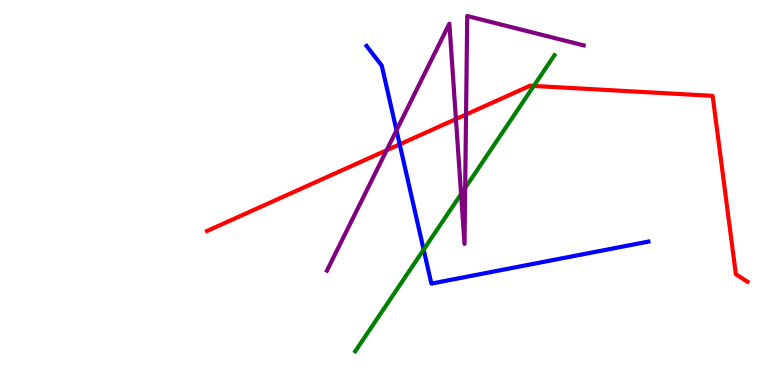[{'lines': ['blue', 'red'], 'intersections': [{'x': 5.16, 'y': 6.25}]}, {'lines': ['green', 'red'], 'intersections': [{'x': 6.89, 'y': 7.77}]}, {'lines': ['purple', 'red'], 'intersections': [{'x': 4.99, 'y': 6.1}, {'x': 5.88, 'y': 6.91}, {'x': 6.01, 'y': 7.03}]}, {'lines': ['blue', 'green'], 'intersections': [{'x': 5.47, 'y': 3.52}]}, {'lines': ['blue', 'purple'], 'intersections': [{'x': 5.12, 'y': 6.61}]}, {'lines': ['green', 'purple'], 'intersections': [{'x': 5.95, 'y': 4.96}, {'x': 6.0, 'y': 5.12}]}]